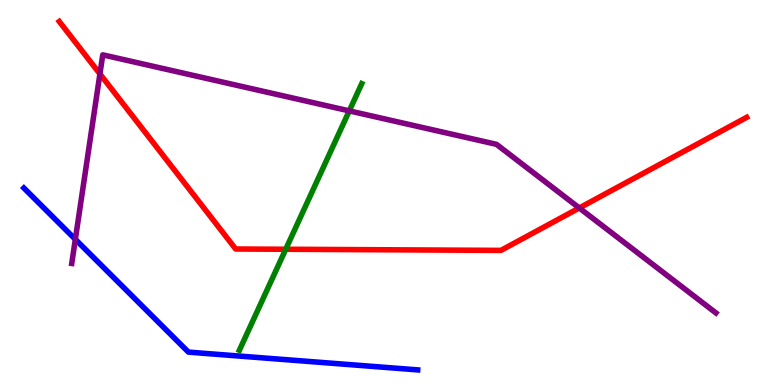[{'lines': ['blue', 'red'], 'intersections': []}, {'lines': ['green', 'red'], 'intersections': [{'x': 3.69, 'y': 3.53}]}, {'lines': ['purple', 'red'], 'intersections': [{'x': 1.29, 'y': 8.08}, {'x': 7.47, 'y': 4.6}]}, {'lines': ['blue', 'green'], 'intersections': []}, {'lines': ['blue', 'purple'], 'intersections': [{'x': 0.972, 'y': 3.78}]}, {'lines': ['green', 'purple'], 'intersections': [{'x': 4.51, 'y': 7.12}]}]